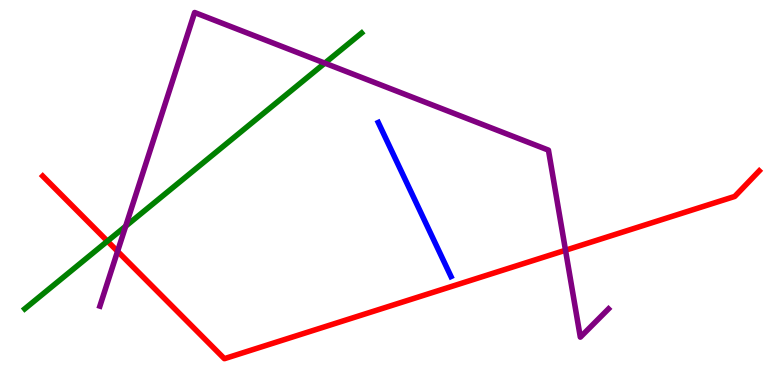[{'lines': ['blue', 'red'], 'intersections': []}, {'lines': ['green', 'red'], 'intersections': [{'x': 1.39, 'y': 3.74}]}, {'lines': ['purple', 'red'], 'intersections': [{'x': 1.52, 'y': 3.47}, {'x': 7.3, 'y': 3.5}]}, {'lines': ['blue', 'green'], 'intersections': []}, {'lines': ['blue', 'purple'], 'intersections': []}, {'lines': ['green', 'purple'], 'intersections': [{'x': 1.62, 'y': 4.12}, {'x': 4.19, 'y': 8.36}]}]